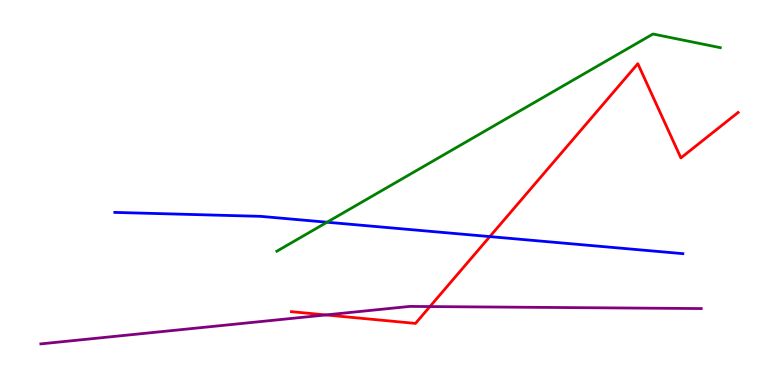[{'lines': ['blue', 'red'], 'intersections': [{'x': 6.32, 'y': 3.85}]}, {'lines': ['green', 'red'], 'intersections': []}, {'lines': ['purple', 'red'], 'intersections': [{'x': 4.2, 'y': 1.82}, {'x': 5.55, 'y': 2.04}]}, {'lines': ['blue', 'green'], 'intersections': [{'x': 4.22, 'y': 4.23}]}, {'lines': ['blue', 'purple'], 'intersections': []}, {'lines': ['green', 'purple'], 'intersections': []}]